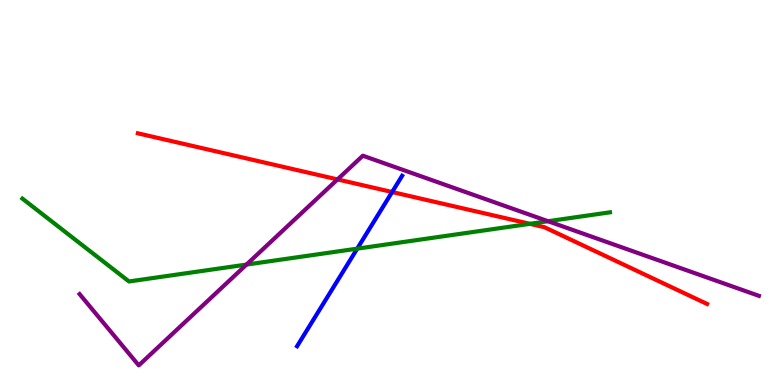[{'lines': ['blue', 'red'], 'intersections': [{'x': 5.06, 'y': 5.01}]}, {'lines': ['green', 'red'], 'intersections': [{'x': 6.84, 'y': 4.19}]}, {'lines': ['purple', 'red'], 'intersections': [{'x': 4.35, 'y': 5.34}]}, {'lines': ['blue', 'green'], 'intersections': [{'x': 4.61, 'y': 3.54}]}, {'lines': ['blue', 'purple'], 'intersections': []}, {'lines': ['green', 'purple'], 'intersections': [{'x': 3.18, 'y': 3.13}, {'x': 7.07, 'y': 4.25}]}]